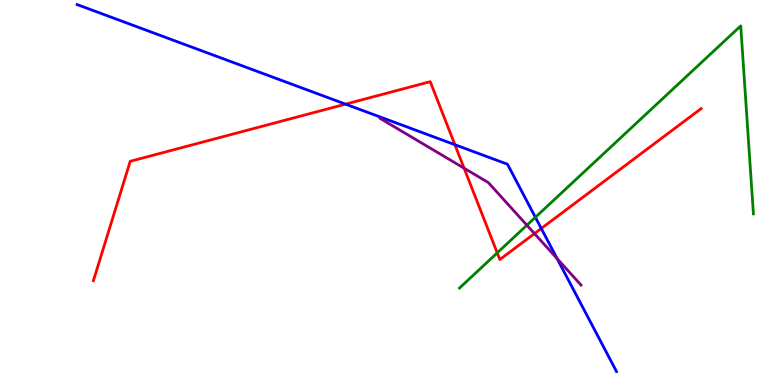[{'lines': ['blue', 'red'], 'intersections': [{'x': 4.46, 'y': 7.29}, {'x': 5.87, 'y': 6.24}, {'x': 6.98, 'y': 4.07}]}, {'lines': ['green', 'red'], 'intersections': [{'x': 6.42, 'y': 3.43}]}, {'lines': ['purple', 'red'], 'intersections': [{'x': 5.99, 'y': 5.63}, {'x': 6.9, 'y': 3.93}]}, {'lines': ['blue', 'green'], 'intersections': [{'x': 6.91, 'y': 4.36}]}, {'lines': ['blue', 'purple'], 'intersections': [{'x': 7.19, 'y': 3.28}]}, {'lines': ['green', 'purple'], 'intersections': [{'x': 6.8, 'y': 4.15}]}]